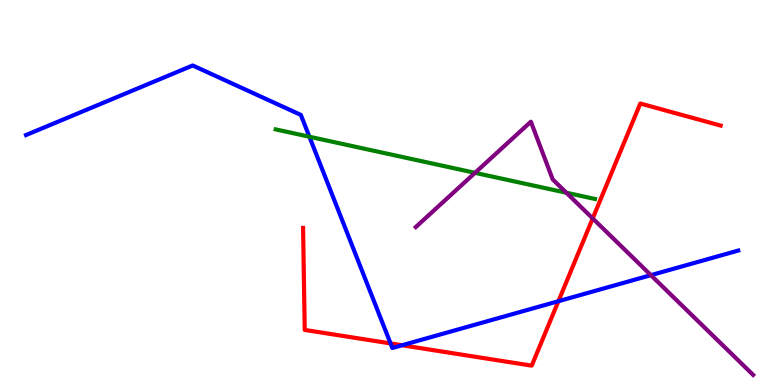[{'lines': ['blue', 'red'], 'intersections': [{'x': 5.04, 'y': 1.08}, {'x': 5.19, 'y': 1.03}, {'x': 7.21, 'y': 2.18}]}, {'lines': ['green', 'red'], 'intersections': []}, {'lines': ['purple', 'red'], 'intersections': [{'x': 7.65, 'y': 4.33}]}, {'lines': ['blue', 'green'], 'intersections': [{'x': 3.99, 'y': 6.45}]}, {'lines': ['blue', 'purple'], 'intersections': [{'x': 8.4, 'y': 2.85}]}, {'lines': ['green', 'purple'], 'intersections': [{'x': 6.13, 'y': 5.51}, {'x': 7.31, 'y': 4.99}]}]